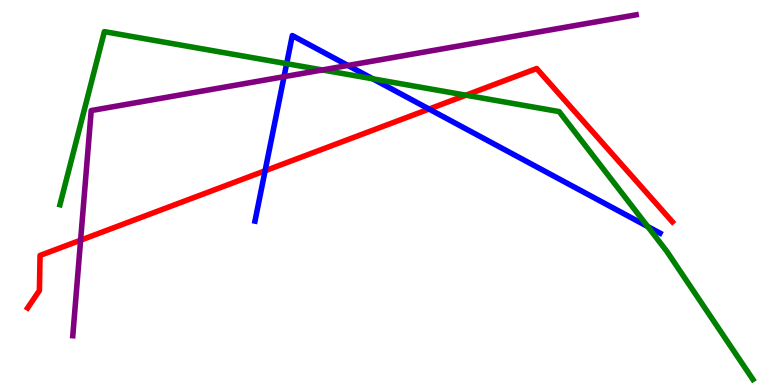[{'lines': ['blue', 'red'], 'intersections': [{'x': 3.42, 'y': 5.56}, {'x': 5.54, 'y': 7.17}]}, {'lines': ['green', 'red'], 'intersections': [{'x': 6.01, 'y': 7.53}]}, {'lines': ['purple', 'red'], 'intersections': [{'x': 1.04, 'y': 3.76}]}, {'lines': ['blue', 'green'], 'intersections': [{'x': 3.7, 'y': 8.35}, {'x': 4.81, 'y': 7.95}, {'x': 8.36, 'y': 4.12}]}, {'lines': ['blue', 'purple'], 'intersections': [{'x': 3.66, 'y': 8.01}, {'x': 4.49, 'y': 8.3}]}, {'lines': ['green', 'purple'], 'intersections': [{'x': 4.16, 'y': 8.18}]}]